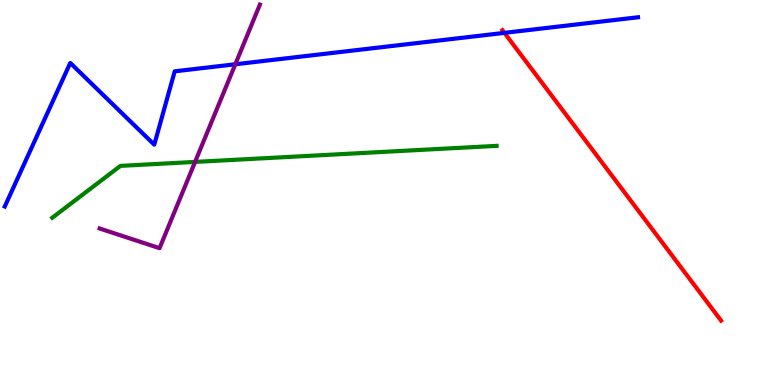[{'lines': ['blue', 'red'], 'intersections': [{'x': 6.51, 'y': 9.15}]}, {'lines': ['green', 'red'], 'intersections': []}, {'lines': ['purple', 'red'], 'intersections': []}, {'lines': ['blue', 'green'], 'intersections': []}, {'lines': ['blue', 'purple'], 'intersections': [{'x': 3.04, 'y': 8.33}]}, {'lines': ['green', 'purple'], 'intersections': [{'x': 2.52, 'y': 5.79}]}]